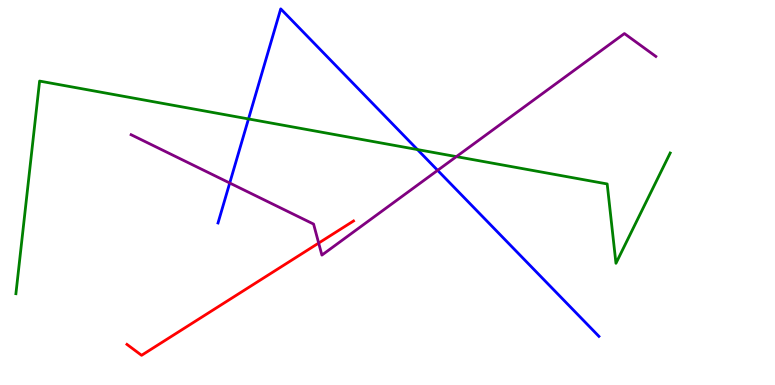[{'lines': ['blue', 'red'], 'intersections': []}, {'lines': ['green', 'red'], 'intersections': []}, {'lines': ['purple', 'red'], 'intersections': [{'x': 4.11, 'y': 3.69}]}, {'lines': ['blue', 'green'], 'intersections': [{'x': 3.21, 'y': 6.91}, {'x': 5.39, 'y': 6.12}]}, {'lines': ['blue', 'purple'], 'intersections': [{'x': 2.96, 'y': 5.25}, {'x': 5.65, 'y': 5.58}]}, {'lines': ['green', 'purple'], 'intersections': [{'x': 5.89, 'y': 5.93}]}]